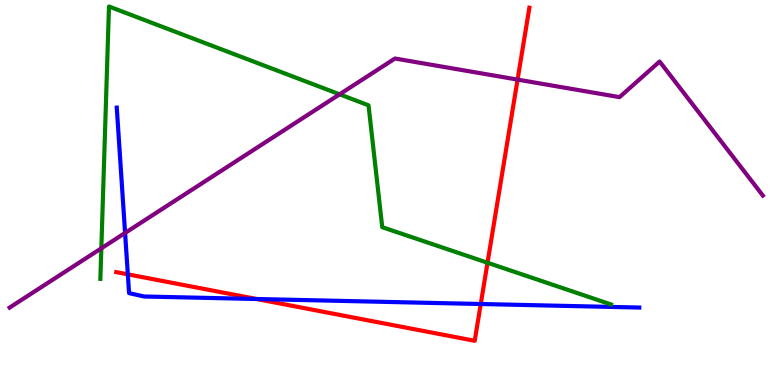[{'lines': ['blue', 'red'], 'intersections': [{'x': 1.65, 'y': 2.87}, {'x': 3.31, 'y': 2.23}, {'x': 6.2, 'y': 2.1}]}, {'lines': ['green', 'red'], 'intersections': [{'x': 6.29, 'y': 3.18}]}, {'lines': ['purple', 'red'], 'intersections': [{'x': 6.68, 'y': 7.93}]}, {'lines': ['blue', 'green'], 'intersections': []}, {'lines': ['blue', 'purple'], 'intersections': [{'x': 1.61, 'y': 3.95}]}, {'lines': ['green', 'purple'], 'intersections': [{'x': 1.31, 'y': 3.55}, {'x': 4.38, 'y': 7.55}]}]